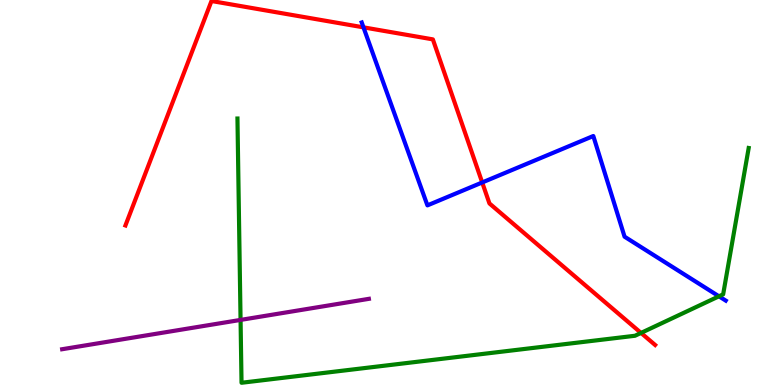[{'lines': ['blue', 'red'], 'intersections': [{'x': 4.69, 'y': 9.29}, {'x': 6.22, 'y': 5.26}]}, {'lines': ['green', 'red'], 'intersections': [{'x': 8.27, 'y': 1.35}]}, {'lines': ['purple', 'red'], 'intersections': []}, {'lines': ['blue', 'green'], 'intersections': [{'x': 9.28, 'y': 2.3}]}, {'lines': ['blue', 'purple'], 'intersections': []}, {'lines': ['green', 'purple'], 'intersections': [{'x': 3.1, 'y': 1.69}]}]